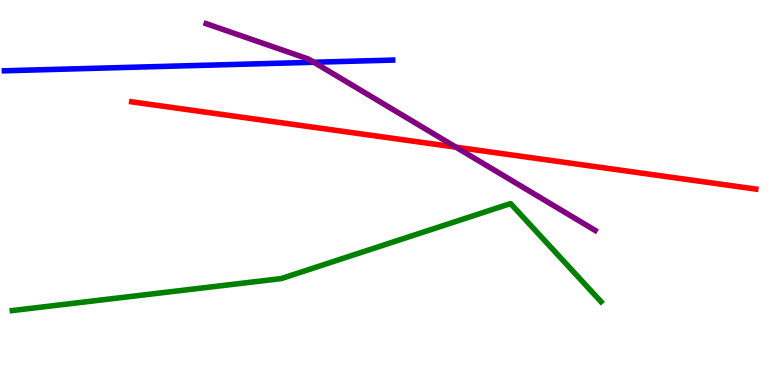[{'lines': ['blue', 'red'], 'intersections': []}, {'lines': ['green', 'red'], 'intersections': []}, {'lines': ['purple', 'red'], 'intersections': [{'x': 5.88, 'y': 6.18}]}, {'lines': ['blue', 'green'], 'intersections': []}, {'lines': ['blue', 'purple'], 'intersections': [{'x': 4.05, 'y': 8.38}]}, {'lines': ['green', 'purple'], 'intersections': []}]